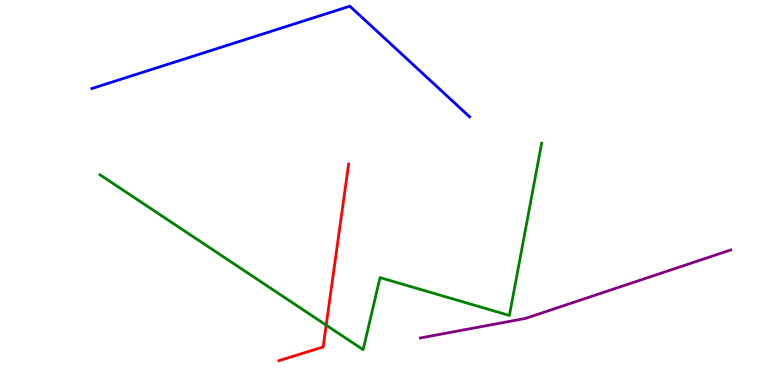[{'lines': ['blue', 'red'], 'intersections': []}, {'lines': ['green', 'red'], 'intersections': [{'x': 4.21, 'y': 1.56}]}, {'lines': ['purple', 'red'], 'intersections': []}, {'lines': ['blue', 'green'], 'intersections': []}, {'lines': ['blue', 'purple'], 'intersections': []}, {'lines': ['green', 'purple'], 'intersections': []}]